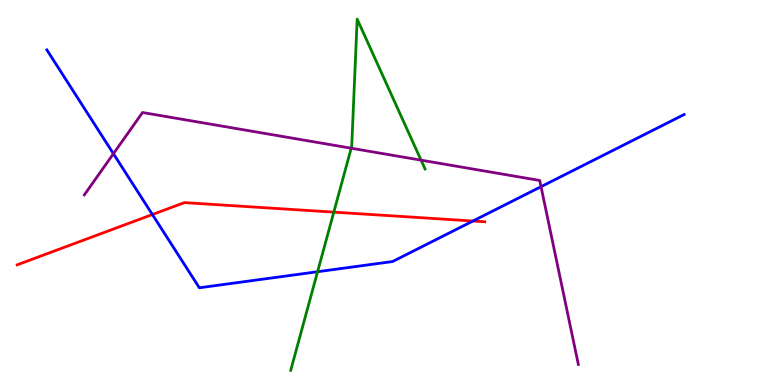[{'lines': ['blue', 'red'], 'intersections': [{'x': 1.97, 'y': 4.43}, {'x': 6.1, 'y': 4.26}]}, {'lines': ['green', 'red'], 'intersections': [{'x': 4.31, 'y': 4.49}]}, {'lines': ['purple', 'red'], 'intersections': []}, {'lines': ['blue', 'green'], 'intersections': [{'x': 4.1, 'y': 2.94}]}, {'lines': ['blue', 'purple'], 'intersections': [{'x': 1.46, 'y': 6.01}, {'x': 6.98, 'y': 5.15}]}, {'lines': ['green', 'purple'], 'intersections': [{'x': 4.53, 'y': 6.15}, {'x': 5.43, 'y': 5.84}]}]